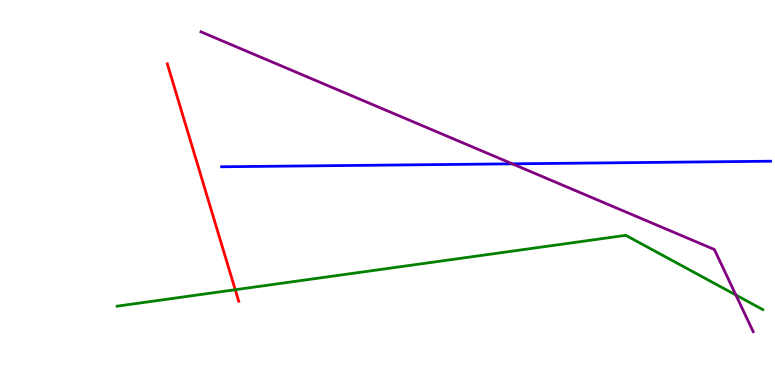[{'lines': ['blue', 'red'], 'intersections': []}, {'lines': ['green', 'red'], 'intersections': [{'x': 3.04, 'y': 2.47}]}, {'lines': ['purple', 'red'], 'intersections': []}, {'lines': ['blue', 'green'], 'intersections': []}, {'lines': ['blue', 'purple'], 'intersections': [{'x': 6.61, 'y': 5.74}]}, {'lines': ['green', 'purple'], 'intersections': [{'x': 9.5, 'y': 2.34}]}]